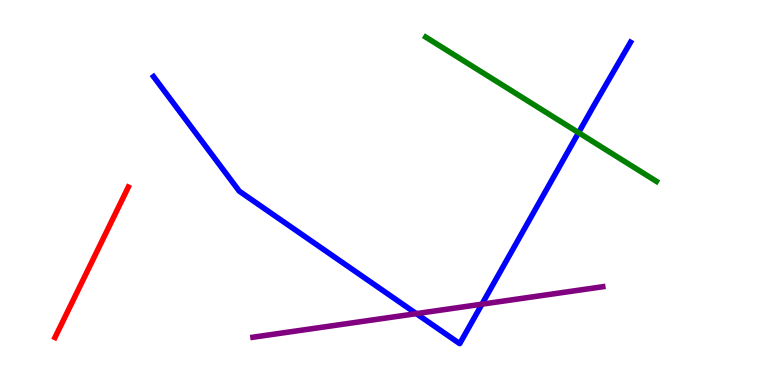[{'lines': ['blue', 'red'], 'intersections': []}, {'lines': ['green', 'red'], 'intersections': []}, {'lines': ['purple', 'red'], 'intersections': []}, {'lines': ['blue', 'green'], 'intersections': [{'x': 7.47, 'y': 6.55}]}, {'lines': ['blue', 'purple'], 'intersections': [{'x': 5.37, 'y': 1.85}, {'x': 6.22, 'y': 2.1}]}, {'lines': ['green', 'purple'], 'intersections': []}]